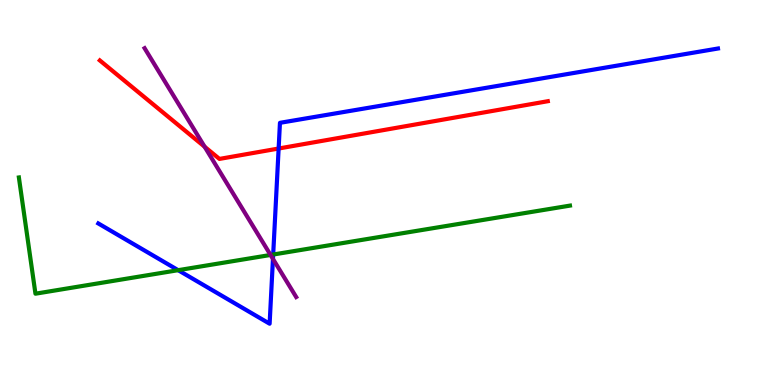[{'lines': ['blue', 'red'], 'intersections': [{'x': 3.6, 'y': 6.14}]}, {'lines': ['green', 'red'], 'intersections': []}, {'lines': ['purple', 'red'], 'intersections': [{'x': 2.64, 'y': 6.19}]}, {'lines': ['blue', 'green'], 'intersections': [{'x': 2.3, 'y': 2.98}, {'x': 3.52, 'y': 3.39}]}, {'lines': ['blue', 'purple'], 'intersections': [{'x': 3.52, 'y': 3.28}]}, {'lines': ['green', 'purple'], 'intersections': [{'x': 3.49, 'y': 3.38}]}]